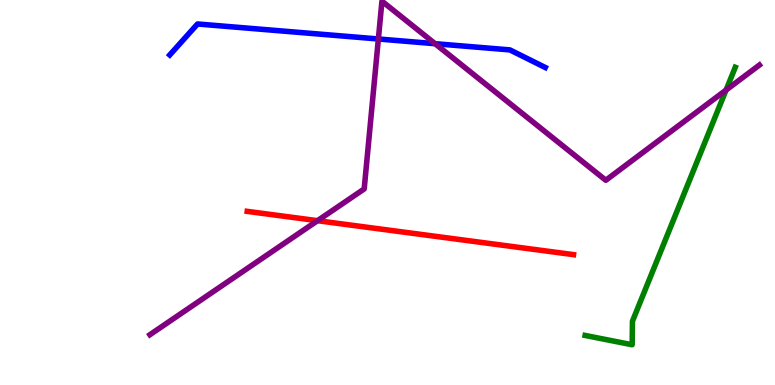[{'lines': ['blue', 'red'], 'intersections': []}, {'lines': ['green', 'red'], 'intersections': []}, {'lines': ['purple', 'red'], 'intersections': [{'x': 4.1, 'y': 4.27}]}, {'lines': ['blue', 'green'], 'intersections': []}, {'lines': ['blue', 'purple'], 'intersections': [{'x': 4.88, 'y': 8.99}, {'x': 5.61, 'y': 8.87}]}, {'lines': ['green', 'purple'], 'intersections': [{'x': 9.37, 'y': 7.66}]}]